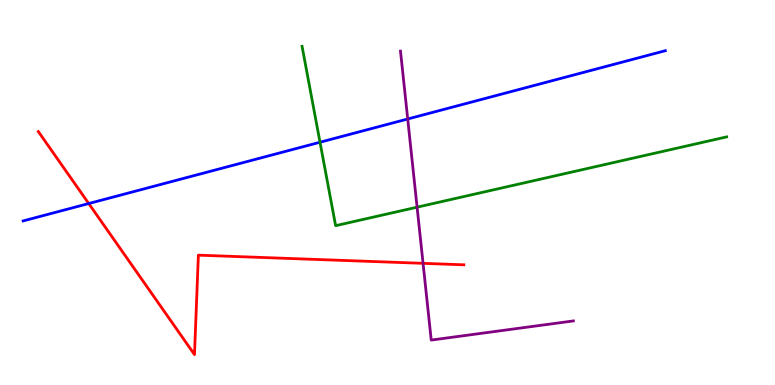[{'lines': ['blue', 'red'], 'intersections': [{'x': 1.14, 'y': 4.71}]}, {'lines': ['green', 'red'], 'intersections': []}, {'lines': ['purple', 'red'], 'intersections': [{'x': 5.46, 'y': 3.16}]}, {'lines': ['blue', 'green'], 'intersections': [{'x': 4.13, 'y': 6.31}]}, {'lines': ['blue', 'purple'], 'intersections': [{'x': 5.26, 'y': 6.91}]}, {'lines': ['green', 'purple'], 'intersections': [{'x': 5.38, 'y': 4.62}]}]